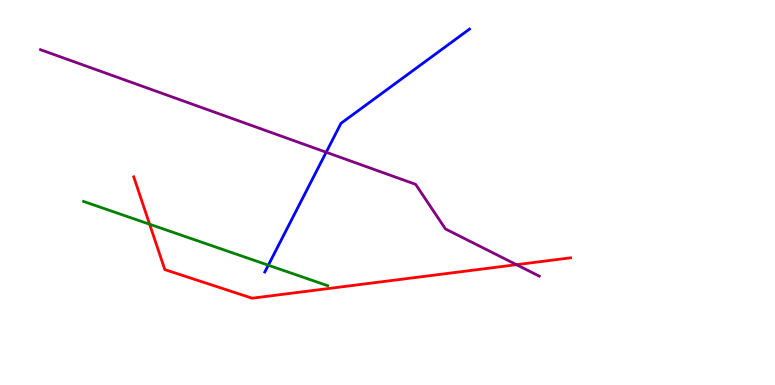[{'lines': ['blue', 'red'], 'intersections': []}, {'lines': ['green', 'red'], 'intersections': [{'x': 1.93, 'y': 4.18}]}, {'lines': ['purple', 'red'], 'intersections': [{'x': 6.66, 'y': 3.13}]}, {'lines': ['blue', 'green'], 'intersections': [{'x': 3.46, 'y': 3.11}]}, {'lines': ['blue', 'purple'], 'intersections': [{'x': 4.21, 'y': 6.05}]}, {'lines': ['green', 'purple'], 'intersections': []}]